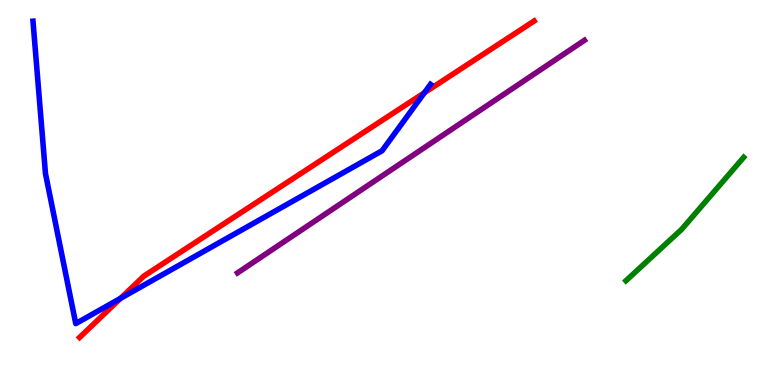[{'lines': ['blue', 'red'], 'intersections': [{'x': 1.56, 'y': 2.25}, {'x': 5.48, 'y': 7.59}]}, {'lines': ['green', 'red'], 'intersections': []}, {'lines': ['purple', 'red'], 'intersections': []}, {'lines': ['blue', 'green'], 'intersections': []}, {'lines': ['blue', 'purple'], 'intersections': []}, {'lines': ['green', 'purple'], 'intersections': []}]